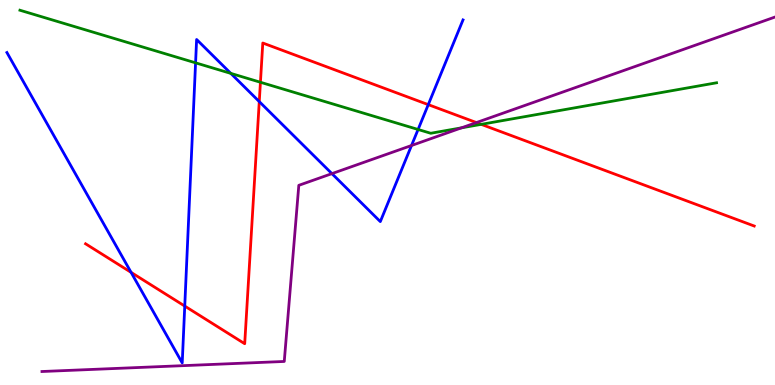[{'lines': ['blue', 'red'], 'intersections': [{'x': 1.69, 'y': 2.93}, {'x': 2.38, 'y': 2.05}, {'x': 3.35, 'y': 7.36}, {'x': 5.53, 'y': 7.28}]}, {'lines': ['green', 'red'], 'intersections': [{'x': 3.36, 'y': 7.86}, {'x': 6.21, 'y': 6.77}]}, {'lines': ['purple', 'red'], 'intersections': [{'x': 6.15, 'y': 6.82}]}, {'lines': ['blue', 'green'], 'intersections': [{'x': 2.52, 'y': 8.37}, {'x': 2.98, 'y': 8.09}, {'x': 5.39, 'y': 6.64}]}, {'lines': ['blue', 'purple'], 'intersections': [{'x': 4.28, 'y': 5.49}, {'x': 5.31, 'y': 6.22}]}, {'lines': ['green', 'purple'], 'intersections': [{'x': 5.95, 'y': 6.68}]}]